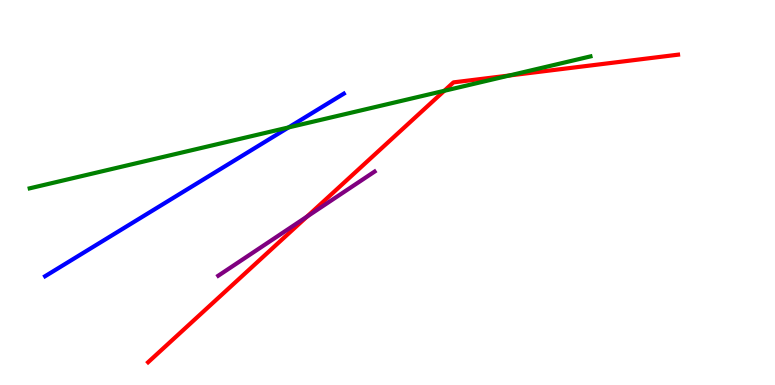[{'lines': ['blue', 'red'], 'intersections': []}, {'lines': ['green', 'red'], 'intersections': [{'x': 5.73, 'y': 7.64}, {'x': 6.57, 'y': 8.04}]}, {'lines': ['purple', 'red'], 'intersections': [{'x': 3.96, 'y': 4.37}]}, {'lines': ['blue', 'green'], 'intersections': [{'x': 3.72, 'y': 6.69}]}, {'lines': ['blue', 'purple'], 'intersections': []}, {'lines': ['green', 'purple'], 'intersections': []}]